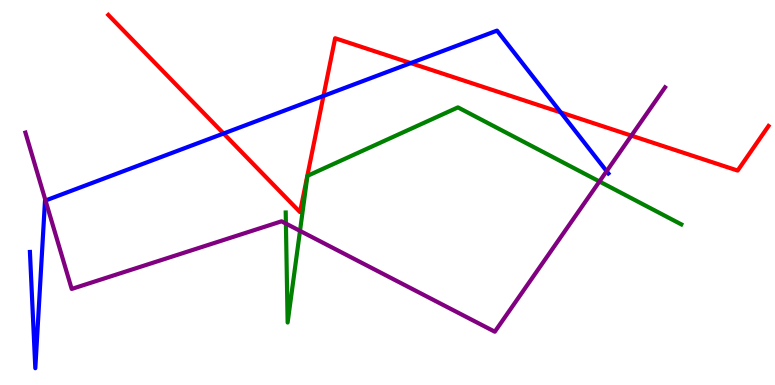[{'lines': ['blue', 'red'], 'intersections': [{'x': 2.89, 'y': 6.53}, {'x': 4.17, 'y': 7.51}, {'x': 5.3, 'y': 8.36}, {'x': 7.24, 'y': 7.08}]}, {'lines': ['green', 'red'], 'intersections': []}, {'lines': ['purple', 'red'], 'intersections': [{'x': 8.15, 'y': 6.48}]}, {'lines': ['blue', 'green'], 'intersections': []}, {'lines': ['blue', 'purple'], 'intersections': [{'x': 0.587, 'y': 4.79}, {'x': 7.83, 'y': 5.55}]}, {'lines': ['green', 'purple'], 'intersections': [{'x': 3.69, 'y': 4.19}, {'x': 3.87, 'y': 4.0}, {'x': 7.73, 'y': 5.29}]}]